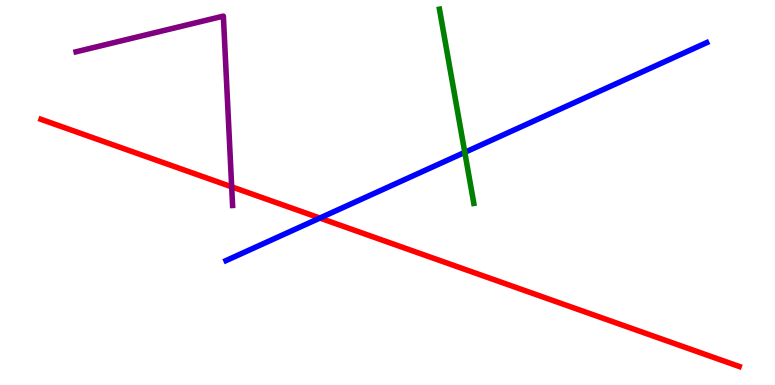[{'lines': ['blue', 'red'], 'intersections': [{'x': 4.13, 'y': 4.34}]}, {'lines': ['green', 'red'], 'intersections': []}, {'lines': ['purple', 'red'], 'intersections': [{'x': 2.99, 'y': 5.15}]}, {'lines': ['blue', 'green'], 'intersections': [{'x': 6.0, 'y': 6.04}]}, {'lines': ['blue', 'purple'], 'intersections': []}, {'lines': ['green', 'purple'], 'intersections': []}]